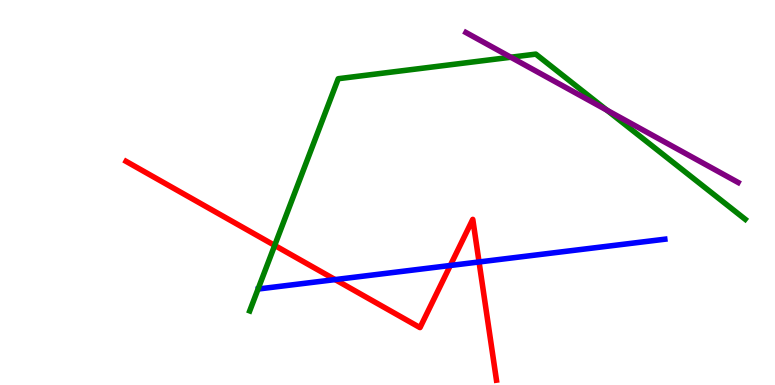[{'lines': ['blue', 'red'], 'intersections': [{'x': 4.32, 'y': 2.74}, {'x': 5.81, 'y': 3.1}, {'x': 6.18, 'y': 3.2}]}, {'lines': ['green', 'red'], 'intersections': [{'x': 3.54, 'y': 3.63}]}, {'lines': ['purple', 'red'], 'intersections': []}, {'lines': ['blue', 'green'], 'intersections': []}, {'lines': ['blue', 'purple'], 'intersections': []}, {'lines': ['green', 'purple'], 'intersections': [{'x': 6.59, 'y': 8.51}, {'x': 7.83, 'y': 7.14}]}]